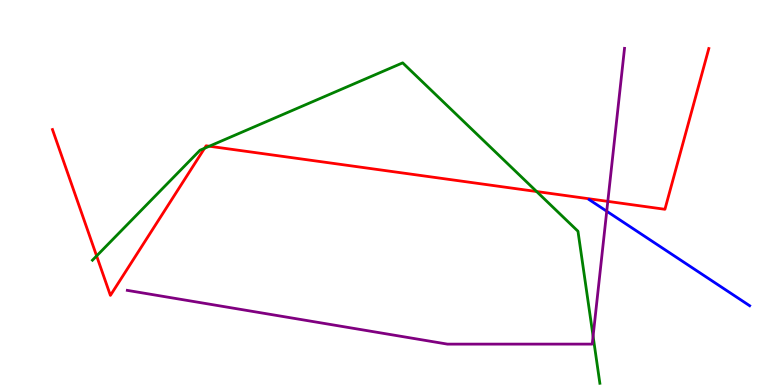[{'lines': ['blue', 'red'], 'intersections': []}, {'lines': ['green', 'red'], 'intersections': [{'x': 1.25, 'y': 3.35}, {'x': 2.64, 'y': 6.15}, {'x': 2.7, 'y': 6.2}, {'x': 6.92, 'y': 5.03}]}, {'lines': ['purple', 'red'], 'intersections': [{'x': 7.84, 'y': 4.77}]}, {'lines': ['blue', 'green'], 'intersections': []}, {'lines': ['blue', 'purple'], 'intersections': [{'x': 7.83, 'y': 4.51}]}, {'lines': ['green', 'purple'], 'intersections': [{'x': 7.65, 'y': 1.27}]}]